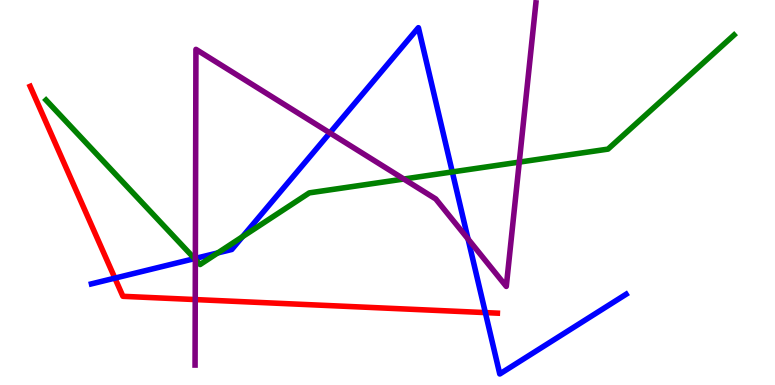[{'lines': ['blue', 'red'], 'intersections': [{'x': 1.48, 'y': 2.78}, {'x': 6.26, 'y': 1.88}]}, {'lines': ['green', 'red'], 'intersections': []}, {'lines': ['purple', 'red'], 'intersections': [{'x': 2.52, 'y': 2.22}]}, {'lines': ['blue', 'green'], 'intersections': [{'x': 2.51, 'y': 3.28}, {'x': 2.81, 'y': 3.43}, {'x': 3.13, 'y': 3.85}, {'x': 5.84, 'y': 5.53}]}, {'lines': ['blue', 'purple'], 'intersections': [{'x': 2.52, 'y': 3.29}, {'x': 4.26, 'y': 6.55}, {'x': 6.04, 'y': 3.79}]}, {'lines': ['green', 'purple'], 'intersections': [{'x': 2.52, 'y': 3.26}, {'x': 5.21, 'y': 5.35}, {'x': 6.7, 'y': 5.79}]}]